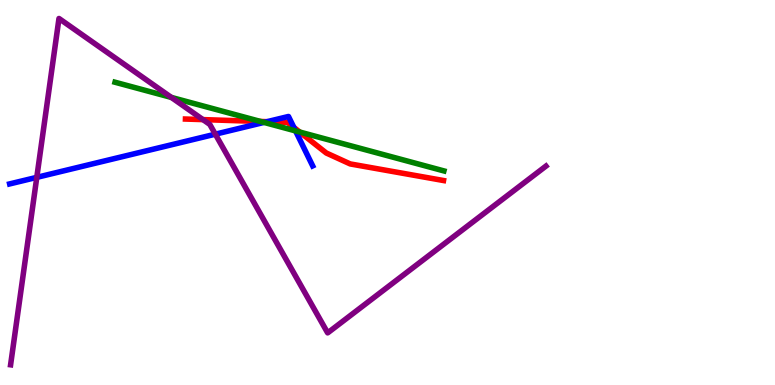[{'lines': ['blue', 'red'], 'intersections': [{'x': 3.45, 'y': 6.84}, {'x': 3.79, 'y': 6.69}]}, {'lines': ['green', 'red'], 'intersections': [{'x': 3.36, 'y': 6.85}, {'x': 3.87, 'y': 6.57}]}, {'lines': ['purple', 'red'], 'intersections': [{'x': 2.62, 'y': 6.89}]}, {'lines': ['blue', 'green'], 'intersections': [{'x': 3.41, 'y': 6.82}, {'x': 3.81, 'y': 6.6}]}, {'lines': ['blue', 'purple'], 'intersections': [{'x': 0.475, 'y': 5.39}, {'x': 2.78, 'y': 6.51}]}, {'lines': ['green', 'purple'], 'intersections': [{'x': 2.21, 'y': 7.47}]}]